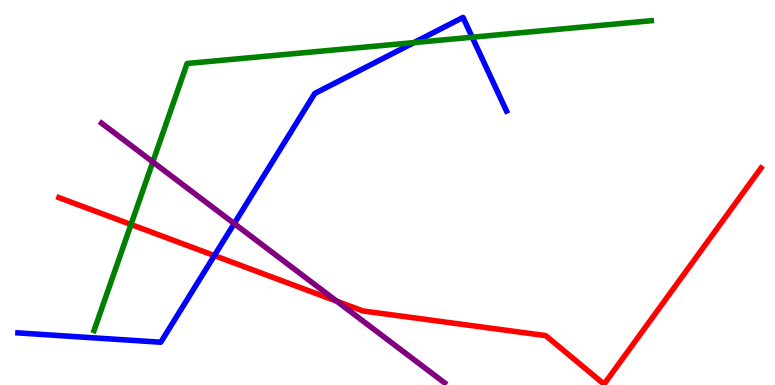[{'lines': ['blue', 'red'], 'intersections': [{'x': 2.77, 'y': 3.36}]}, {'lines': ['green', 'red'], 'intersections': [{'x': 1.69, 'y': 4.17}]}, {'lines': ['purple', 'red'], 'intersections': [{'x': 4.35, 'y': 2.18}]}, {'lines': ['blue', 'green'], 'intersections': [{'x': 5.34, 'y': 8.89}, {'x': 6.09, 'y': 9.03}]}, {'lines': ['blue', 'purple'], 'intersections': [{'x': 3.02, 'y': 4.19}]}, {'lines': ['green', 'purple'], 'intersections': [{'x': 1.97, 'y': 5.79}]}]